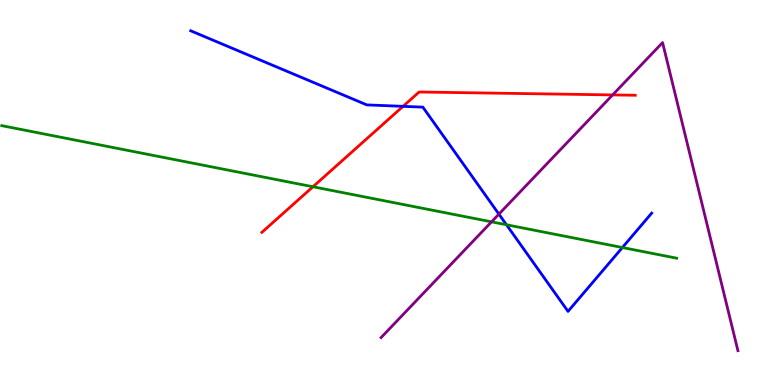[{'lines': ['blue', 'red'], 'intersections': [{'x': 5.2, 'y': 7.24}]}, {'lines': ['green', 'red'], 'intersections': [{'x': 4.04, 'y': 5.15}]}, {'lines': ['purple', 'red'], 'intersections': [{'x': 7.91, 'y': 7.53}]}, {'lines': ['blue', 'green'], 'intersections': [{'x': 6.53, 'y': 4.16}, {'x': 8.03, 'y': 3.57}]}, {'lines': ['blue', 'purple'], 'intersections': [{'x': 6.44, 'y': 4.44}]}, {'lines': ['green', 'purple'], 'intersections': [{'x': 6.34, 'y': 4.24}]}]